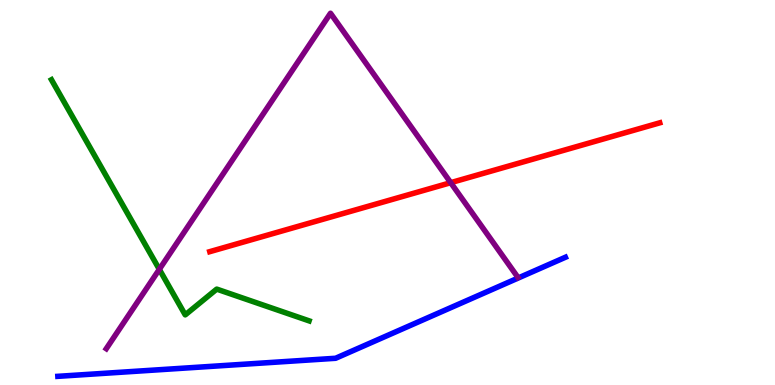[{'lines': ['blue', 'red'], 'intersections': []}, {'lines': ['green', 'red'], 'intersections': []}, {'lines': ['purple', 'red'], 'intersections': [{'x': 5.82, 'y': 5.26}]}, {'lines': ['blue', 'green'], 'intersections': []}, {'lines': ['blue', 'purple'], 'intersections': []}, {'lines': ['green', 'purple'], 'intersections': [{'x': 2.06, 'y': 3.0}]}]